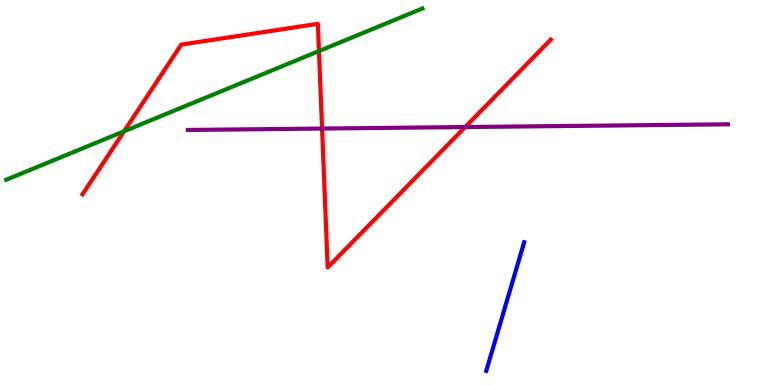[{'lines': ['blue', 'red'], 'intersections': []}, {'lines': ['green', 'red'], 'intersections': [{'x': 1.6, 'y': 6.59}, {'x': 4.12, 'y': 8.67}]}, {'lines': ['purple', 'red'], 'intersections': [{'x': 4.16, 'y': 6.66}, {'x': 6.0, 'y': 6.7}]}, {'lines': ['blue', 'green'], 'intersections': []}, {'lines': ['blue', 'purple'], 'intersections': []}, {'lines': ['green', 'purple'], 'intersections': []}]